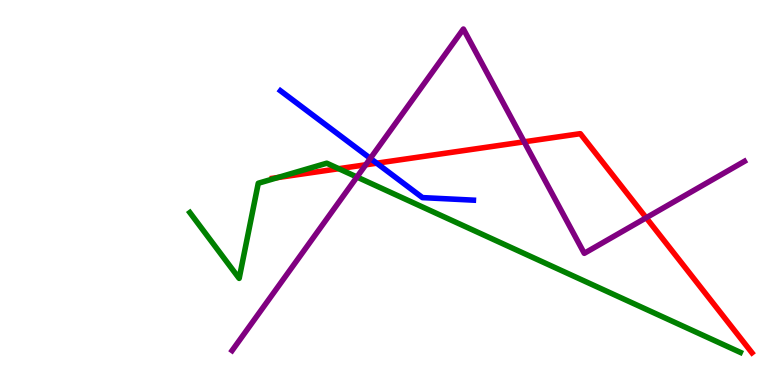[{'lines': ['blue', 'red'], 'intersections': [{'x': 4.86, 'y': 5.76}]}, {'lines': ['green', 'red'], 'intersections': [{'x': 3.58, 'y': 5.39}, {'x': 4.37, 'y': 5.62}]}, {'lines': ['purple', 'red'], 'intersections': [{'x': 4.72, 'y': 5.72}, {'x': 6.76, 'y': 6.32}, {'x': 8.34, 'y': 4.34}]}, {'lines': ['blue', 'green'], 'intersections': []}, {'lines': ['blue', 'purple'], 'intersections': [{'x': 4.78, 'y': 5.89}]}, {'lines': ['green', 'purple'], 'intersections': [{'x': 4.61, 'y': 5.4}]}]